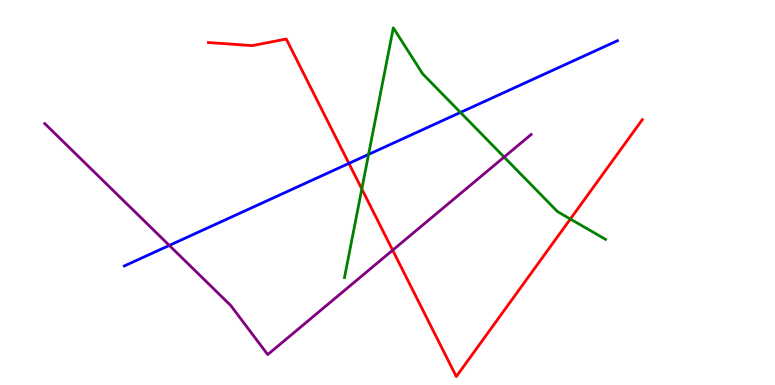[{'lines': ['blue', 'red'], 'intersections': [{'x': 4.5, 'y': 5.76}]}, {'lines': ['green', 'red'], 'intersections': [{'x': 4.67, 'y': 5.09}, {'x': 7.36, 'y': 4.31}]}, {'lines': ['purple', 'red'], 'intersections': [{'x': 5.07, 'y': 3.5}]}, {'lines': ['blue', 'green'], 'intersections': [{'x': 4.76, 'y': 5.99}, {'x': 5.94, 'y': 7.08}]}, {'lines': ['blue', 'purple'], 'intersections': [{'x': 2.18, 'y': 3.63}]}, {'lines': ['green', 'purple'], 'intersections': [{'x': 6.5, 'y': 5.92}]}]